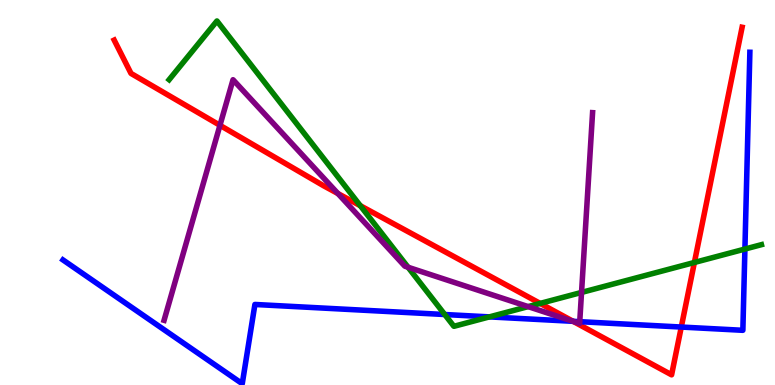[{'lines': ['blue', 'red'], 'intersections': [{'x': 7.39, 'y': 1.65}, {'x': 8.79, 'y': 1.51}]}, {'lines': ['green', 'red'], 'intersections': [{'x': 4.65, 'y': 4.66}, {'x': 6.97, 'y': 2.12}, {'x': 8.96, 'y': 3.18}]}, {'lines': ['purple', 'red'], 'intersections': [{'x': 2.84, 'y': 6.74}, {'x': 4.36, 'y': 4.97}, {'x': 7.4, 'y': 1.65}]}, {'lines': ['blue', 'green'], 'intersections': [{'x': 5.74, 'y': 1.83}, {'x': 6.32, 'y': 1.77}, {'x': 9.61, 'y': 3.53}]}, {'lines': ['blue', 'purple'], 'intersections': [{'x': 7.39, 'y': 1.65}, {'x': 7.48, 'y': 1.64}]}, {'lines': ['green', 'purple'], 'intersections': [{'x': 5.27, 'y': 3.06}, {'x': 6.81, 'y': 2.04}, {'x': 7.5, 'y': 2.4}]}]